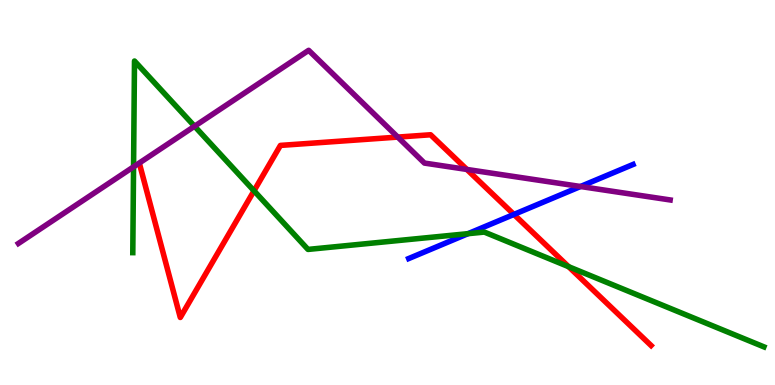[{'lines': ['blue', 'red'], 'intersections': [{'x': 6.63, 'y': 4.43}]}, {'lines': ['green', 'red'], 'intersections': [{'x': 3.28, 'y': 5.04}, {'x': 7.34, 'y': 3.07}]}, {'lines': ['purple', 'red'], 'intersections': [{'x': 5.13, 'y': 6.44}, {'x': 6.02, 'y': 5.6}]}, {'lines': ['blue', 'green'], 'intersections': [{'x': 6.04, 'y': 3.93}]}, {'lines': ['blue', 'purple'], 'intersections': [{'x': 7.49, 'y': 5.16}]}, {'lines': ['green', 'purple'], 'intersections': [{'x': 1.72, 'y': 5.67}, {'x': 2.51, 'y': 6.72}]}]